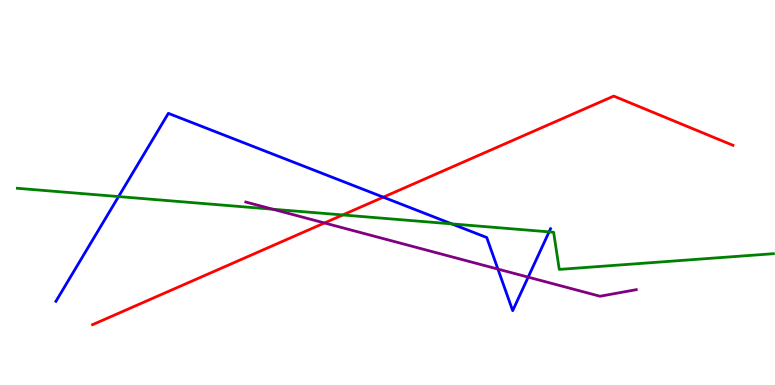[{'lines': ['blue', 'red'], 'intersections': [{'x': 4.95, 'y': 4.88}]}, {'lines': ['green', 'red'], 'intersections': [{'x': 4.42, 'y': 4.42}]}, {'lines': ['purple', 'red'], 'intersections': [{'x': 4.19, 'y': 4.21}]}, {'lines': ['blue', 'green'], 'intersections': [{'x': 1.53, 'y': 4.89}, {'x': 5.83, 'y': 4.18}, {'x': 7.08, 'y': 3.98}]}, {'lines': ['blue', 'purple'], 'intersections': [{'x': 6.42, 'y': 3.01}, {'x': 6.82, 'y': 2.8}]}, {'lines': ['green', 'purple'], 'intersections': [{'x': 3.52, 'y': 4.57}]}]